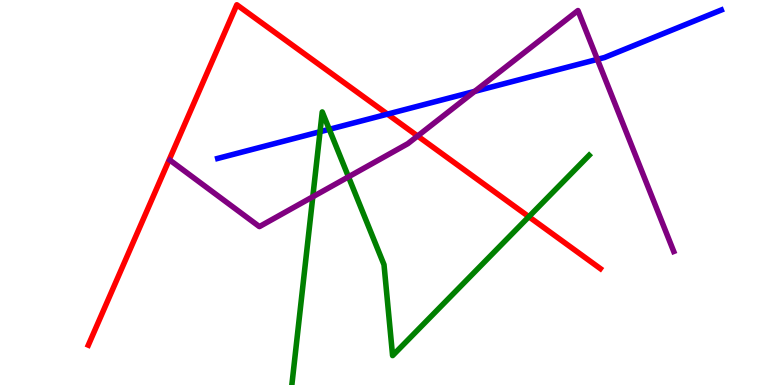[{'lines': ['blue', 'red'], 'intersections': [{'x': 5.0, 'y': 7.04}]}, {'lines': ['green', 'red'], 'intersections': [{'x': 6.82, 'y': 4.37}]}, {'lines': ['purple', 'red'], 'intersections': [{'x': 5.39, 'y': 6.47}]}, {'lines': ['blue', 'green'], 'intersections': [{'x': 4.13, 'y': 6.58}, {'x': 4.25, 'y': 6.64}]}, {'lines': ['blue', 'purple'], 'intersections': [{'x': 6.12, 'y': 7.63}, {'x': 7.71, 'y': 8.46}]}, {'lines': ['green', 'purple'], 'intersections': [{'x': 4.04, 'y': 4.89}, {'x': 4.5, 'y': 5.41}]}]